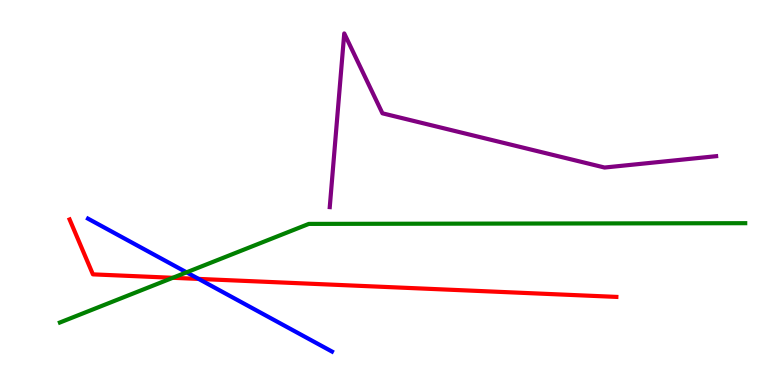[{'lines': ['blue', 'red'], 'intersections': [{'x': 2.56, 'y': 2.76}]}, {'lines': ['green', 'red'], 'intersections': [{'x': 2.23, 'y': 2.78}]}, {'lines': ['purple', 'red'], 'intersections': []}, {'lines': ['blue', 'green'], 'intersections': [{'x': 2.41, 'y': 2.93}]}, {'lines': ['blue', 'purple'], 'intersections': []}, {'lines': ['green', 'purple'], 'intersections': []}]